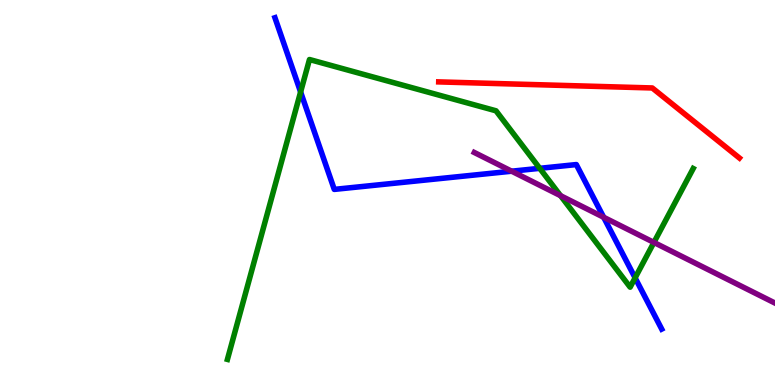[{'lines': ['blue', 'red'], 'intersections': []}, {'lines': ['green', 'red'], 'intersections': []}, {'lines': ['purple', 'red'], 'intersections': []}, {'lines': ['blue', 'green'], 'intersections': [{'x': 3.88, 'y': 7.61}, {'x': 6.96, 'y': 5.63}, {'x': 8.19, 'y': 2.78}]}, {'lines': ['blue', 'purple'], 'intersections': [{'x': 6.6, 'y': 5.55}, {'x': 7.79, 'y': 4.36}]}, {'lines': ['green', 'purple'], 'intersections': [{'x': 7.23, 'y': 4.92}, {'x': 8.44, 'y': 3.7}]}]